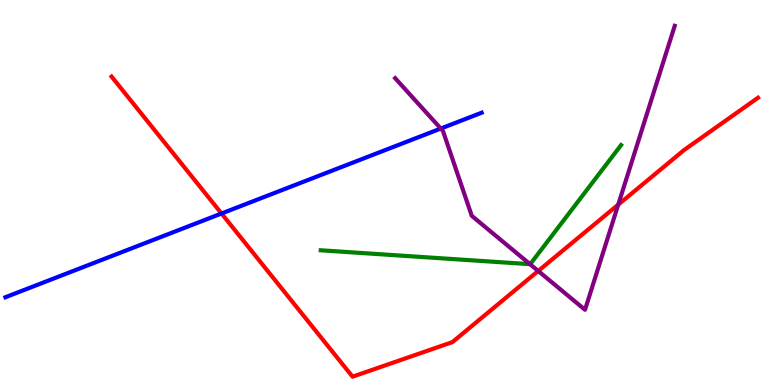[{'lines': ['blue', 'red'], 'intersections': [{'x': 2.86, 'y': 4.45}]}, {'lines': ['green', 'red'], 'intersections': []}, {'lines': ['purple', 'red'], 'intersections': [{'x': 6.94, 'y': 2.96}, {'x': 7.98, 'y': 4.69}]}, {'lines': ['blue', 'green'], 'intersections': []}, {'lines': ['blue', 'purple'], 'intersections': [{'x': 5.69, 'y': 6.66}]}, {'lines': ['green', 'purple'], 'intersections': [{'x': 6.84, 'y': 3.14}]}]